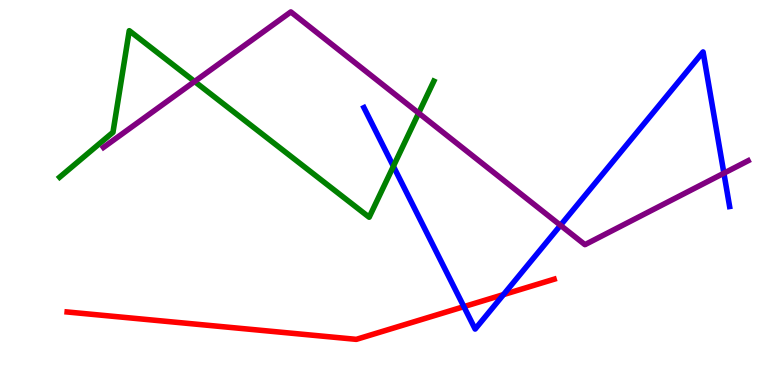[{'lines': ['blue', 'red'], 'intersections': [{'x': 5.99, 'y': 2.04}, {'x': 6.5, 'y': 2.35}]}, {'lines': ['green', 'red'], 'intersections': []}, {'lines': ['purple', 'red'], 'intersections': []}, {'lines': ['blue', 'green'], 'intersections': [{'x': 5.08, 'y': 5.68}]}, {'lines': ['blue', 'purple'], 'intersections': [{'x': 7.23, 'y': 4.15}, {'x': 9.34, 'y': 5.5}]}, {'lines': ['green', 'purple'], 'intersections': [{'x': 2.51, 'y': 7.88}, {'x': 5.4, 'y': 7.06}]}]